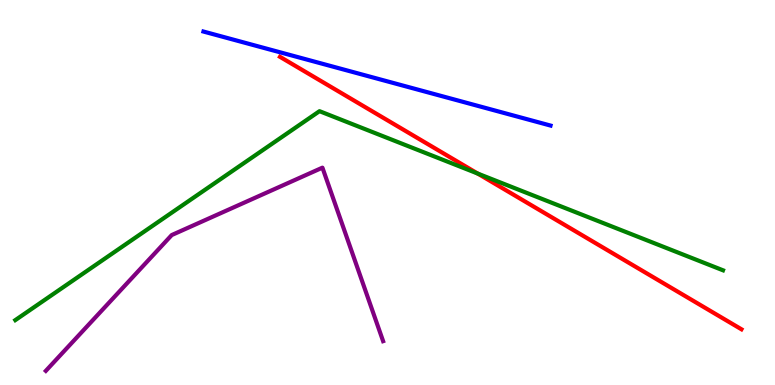[{'lines': ['blue', 'red'], 'intersections': []}, {'lines': ['green', 'red'], 'intersections': [{'x': 6.16, 'y': 5.49}]}, {'lines': ['purple', 'red'], 'intersections': []}, {'lines': ['blue', 'green'], 'intersections': []}, {'lines': ['blue', 'purple'], 'intersections': []}, {'lines': ['green', 'purple'], 'intersections': []}]